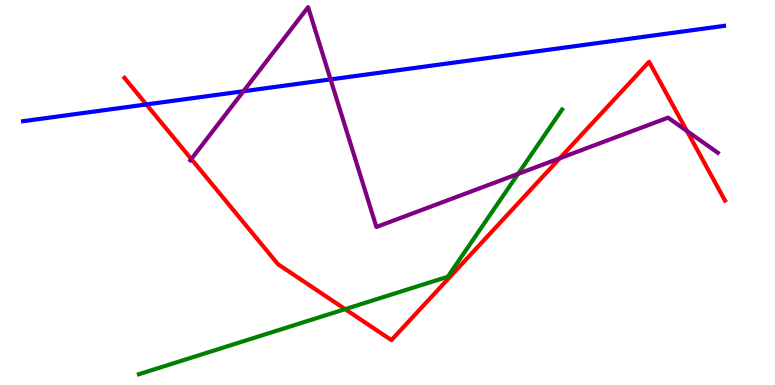[{'lines': ['blue', 'red'], 'intersections': [{'x': 1.89, 'y': 7.29}]}, {'lines': ['green', 'red'], 'intersections': [{'x': 4.45, 'y': 1.97}]}, {'lines': ['purple', 'red'], 'intersections': [{'x': 2.47, 'y': 5.87}, {'x': 7.22, 'y': 5.89}, {'x': 8.86, 'y': 6.6}]}, {'lines': ['blue', 'green'], 'intersections': []}, {'lines': ['blue', 'purple'], 'intersections': [{'x': 3.14, 'y': 7.63}, {'x': 4.27, 'y': 7.94}]}, {'lines': ['green', 'purple'], 'intersections': [{'x': 6.69, 'y': 5.48}]}]